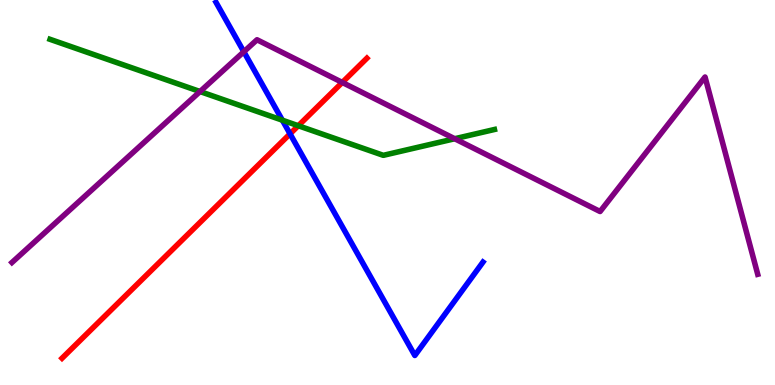[{'lines': ['blue', 'red'], 'intersections': [{'x': 3.74, 'y': 6.52}]}, {'lines': ['green', 'red'], 'intersections': [{'x': 3.85, 'y': 6.73}]}, {'lines': ['purple', 'red'], 'intersections': [{'x': 4.42, 'y': 7.86}]}, {'lines': ['blue', 'green'], 'intersections': [{'x': 3.64, 'y': 6.88}]}, {'lines': ['blue', 'purple'], 'intersections': [{'x': 3.15, 'y': 8.66}]}, {'lines': ['green', 'purple'], 'intersections': [{'x': 2.58, 'y': 7.62}, {'x': 5.87, 'y': 6.4}]}]